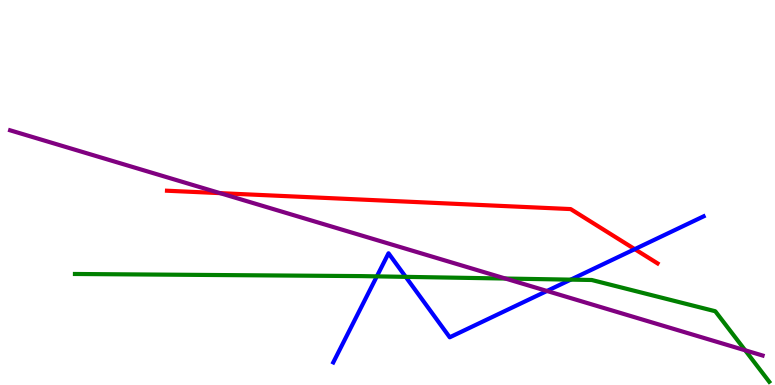[{'lines': ['blue', 'red'], 'intersections': [{'x': 8.19, 'y': 3.53}]}, {'lines': ['green', 'red'], 'intersections': []}, {'lines': ['purple', 'red'], 'intersections': [{'x': 2.84, 'y': 4.98}]}, {'lines': ['blue', 'green'], 'intersections': [{'x': 4.86, 'y': 2.82}, {'x': 5.23, 'y': 2.81}, {'x': 7.36, 'y': 2.74}]}, {'lines': ['blue', 'purple'], 'intersections': [{'x': 7.06, 'y': 2.44}]}, {'lines': ['green', 'purple'], 'intersections': [{'x': 6.52, 'y': 2.77}, {'x': 9.62, 'y': 0.901}]}]